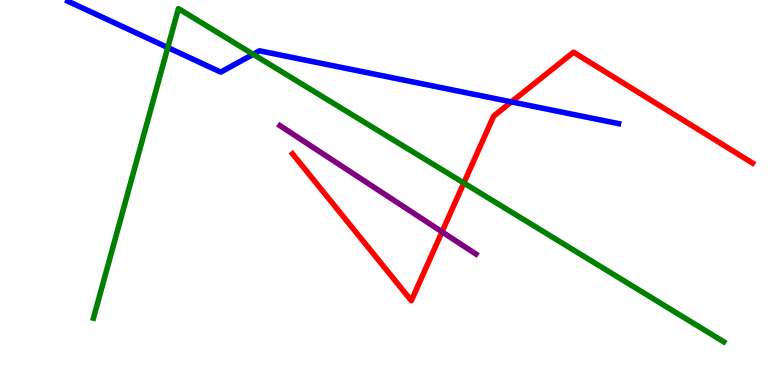[{'lines': ['blue', 'red'], 'intersections': [{'x': 6.6, 'y': 7.35}]}, {'lines': ['green', 'red'], 'intersections': [{'x': 5.98, 'y': 5.25}]}, {'lines': ['purple', 'red'], 'intersections': [{'x': 5.7, 'y': 3.98}]}, {'lines': ['blue', 'green'], 'intersections': [{'x': 2.16, 'y': 8.77}, {'x': 3.27, 'y': 8.59}]}, {'lines': ['blue', 'purple'], 'intersections': []}, {'lines': ['green', 'purple'], 'intersections': []}]